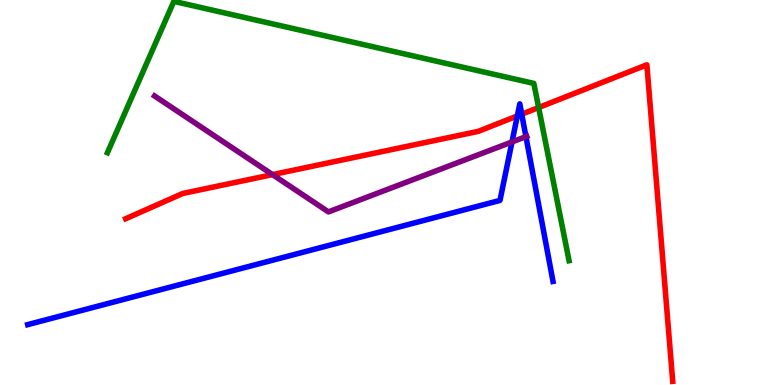[{'lines': ['blue', 'red'], 'intersections': [{'x': 6.68, 'y': 6.99}, {'x': 6.73, 'y': 7.03}]}, {'lines': ['green', 'red'], 'intersections': [{'x': 6.95, 'y': 7.21}]}, {'lines': ['purple', 'red'], 'intersections': [{'x': 3.52, 'y': 5.46}]}, {'lines': ['blue', 'green'], 'intersections': []}, {'lines': ['blue', 'purple'], 'intersections': [{'x': 6.61, 'y': 6.31}, {'x': 6.79, 'y': 6.45}]}, {'lines': ['green', 'purple'], 'intersections': []}]